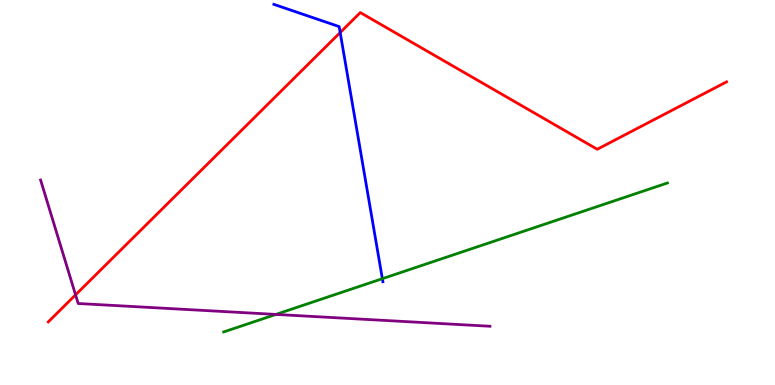[{'lines': ['blue', 'red'], 'intersections': [{'x': 4.39, 'y': 9.15}]}, {'lines': ['green', 'red'], 'intersections': []}, {'lines': ['purple', 'red'], 'intersections': [{'x': 0.975, 'y': 2.34}]}, {'lines': ['blue', 'green'], 'intersections': [{'x': 4.93, 'y': 2.76}]}, {'lines': ['blue', 'purple'], 'intersections': []}, {'lines': ['green', 'purple'], 'intersections': [{'x': 3.56, 'y': 1.83}]}]